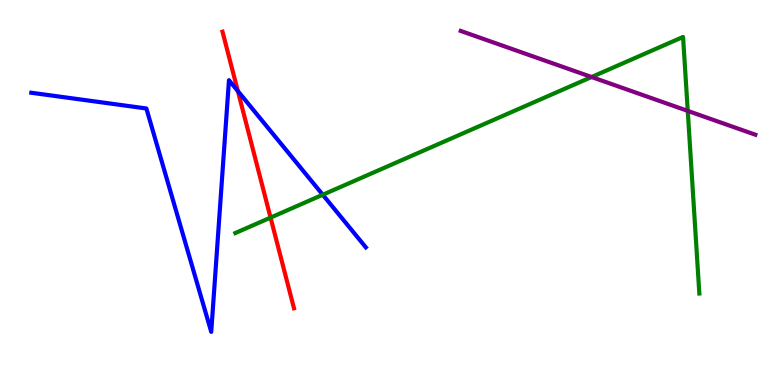[{'lines': ['blue', 'red'], 'intersections': [{'x': 3.07, 'y': 7.64}]}, {'lines': ['green', 'red'], 'intersections': [{'x': 3.49, 'y': 4.35}]}, {'lines': ['purple', 'red'], 'intersections': []}, {'lines': ['blue', 'green'], 'intersections': [{'x': 4.16, 'y': 4.94}]}, {'lines': ['blue', 'purple'], 'intersections': []}, {'lines': ['green', 'purple'], 'intersections': [{'x': 7.63, 'y': 8.0}, {'x': 8.87, 'y': 7.12}]}]